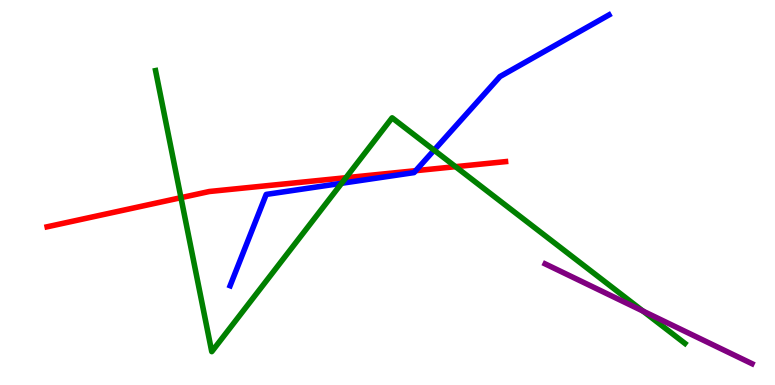[{'lines': ['blue', 'red'], 'intersections': [{'x': 5.36, 'y': 5.57}]}, {'lines': ['green', 'red'], 'intersections': [{'x': 2.34, 'y': 4.87}, {'x': 4.46, 'y': 5.38}, {'x': 5.88, 'y': 5.67}]}, {'lines': ['purple', 'red'], 'intersections': []}, {'lines': ['blue', 'green'], 'intersections': [{'x': 4.41, 'y': 5.24}, {'x': 5.6, 'y': 6.1}]}, {'lines': ['blue', 'purple'], 'intersections': []}, {'lines': ['green', 'purple'], 'intersections': [{'x': 8.3, 'y': 1.92}]}]